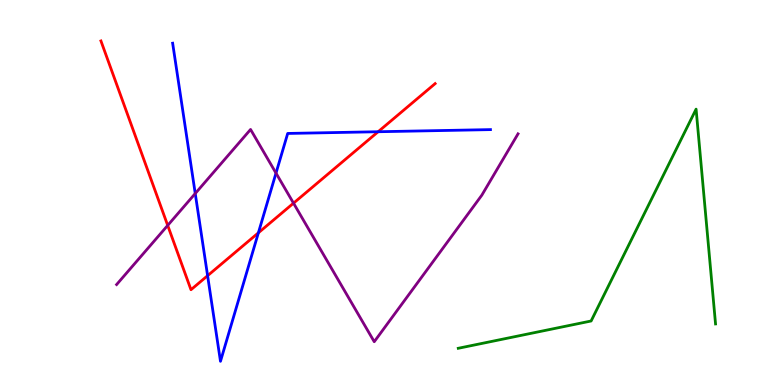[{'lines': ['blue', 'red'], 'intersections': [{'x': 2.68, 'y': 2.84}, {'x': 3.33, 'y': 3.95}, {'x': 4.88, 'y': 6.58}]}, {'lines': ['green', 'red'], 'intersections': []}, {'lines': ['purple', 'red'], 'intersections': [{'x': 2.16, 'y': 4.15}, {'x': 3.79, 'y': 4.72}]}, {'lines': ['blue', 'green'], 'intersections': []}, {'lines': ['blue', 'purple'], 'intersections': [{'x': 2.52, 'y': 4.97}, {'x': 3.56, 'y': 5.5}]}, {'lines': ['green', 'purple'], 'intersections': []}]